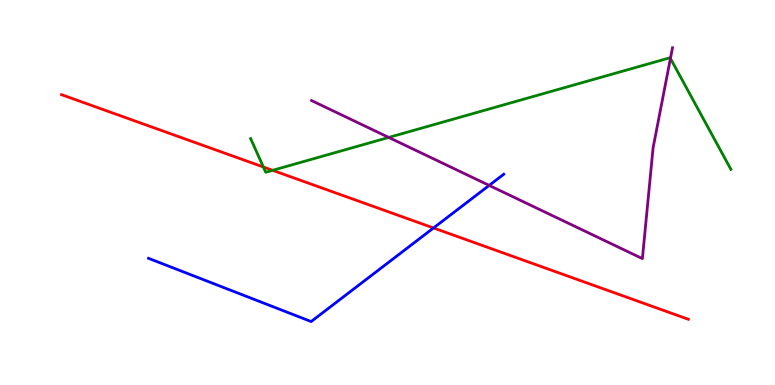[{'lines': ['blue', 'red'], 'intersections': [{'x': 5.59, 'y': 4.08}]}, {'lines': ['green', 'red'], 'intersections': [{'x': 3.4, 'y': 5.66}, {'x': 3.52, 'y': 5.58}]}, {'lines': ['purple', 'red'], 'intersections': []}, {'lines': ['blue', 'green'], 'intersections': []}, {'lines': ['blue', 'purple'], 'intersections': [{'x': 6.31, 'y': 5.18}]}, {'lines': ['green', 'purple'], 'intersections': [{'x': 5.02, 'y': 6.43}, {'x': 8.65, 'y': 8.48}]}]